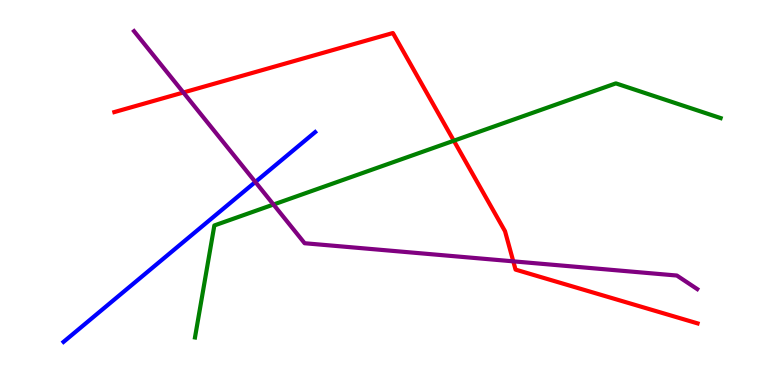[{'lines': ['blue', 'red'], 'intersections': []}, {'lines': ['green', 'red'], 'intersections': [{'x': 5.86, 'y': 6.34}]}, {'lines': ['purple', 'red'], 'intersections': [{'x': 2.37, 'y': 7.6}, {'x': 6.62, 'y': 3.21}]}, {'lines': ['blue', 'green'], 'intersections': []}, {'lines': ['blue', 'purple'], 'intersections': [{'x': 3.29, 'y': 5.27}]}, {'lines': ['green', 'purple'], 'intersections': [{'x': 3.53, 'y': 4.69}]}]